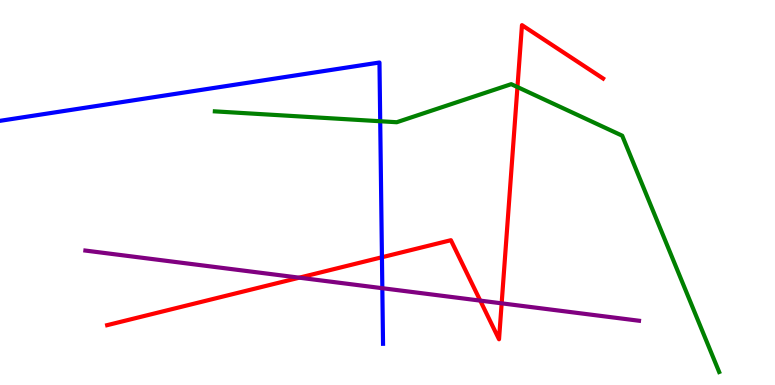[{'lines': ['blue', 'red'], 'intersections': [{'x': 4.93, 'y': 3.32}]}, {'lines': ['green', 'red'], 'intersections': [{'x': 6.68, 'y': 7.74}]}, {'lines': ['purple', 'red'], 'intersections': [{'x': 3.86, 'y': 2.79}, {'x': 6.2, 'y': 2.19}, {'x': 6.47, 'y': 2.12}]}, {'lines': ['blue', 'green'], 'intersections': [{'x': 4.91, 'y': 6.85}]}, {'lines': ['blue', 'purple'], 'intersections': [{'x': 4.93, 'y': 2.51}]}, {'lines': ['green', 'purple'], 'intersections': []}]